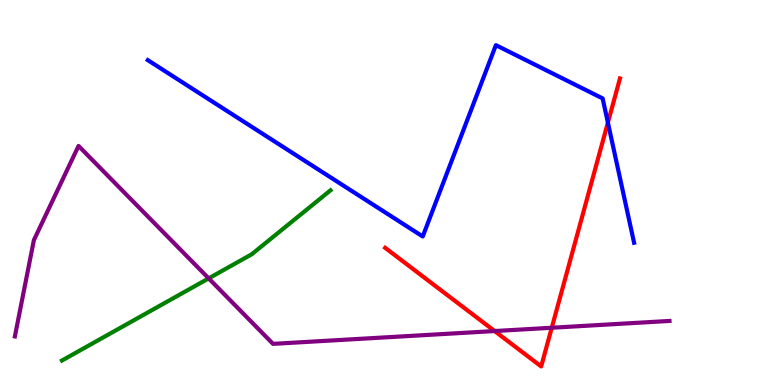[{'lines': ['blue', 'red'], 'intersections': [{'x': 7.84, 'y': 6.82}]}, {'lines': ['green', 'red'], 'intersections': []}, {'lines': ['purple', 'red'], 'intersections': [{'x': 6.38, 'y': 1.4}, {'x': 7.12, 'y': 1.49}]}, {'lines': ['blue', 'green'], 'intersections': []}, {'lines': ['blue', 'purple'], 'intersections': []}, {'lines': ['green', 'purple'], 'intersections': [{'x': 2.69, 'y': 2.77}]}]